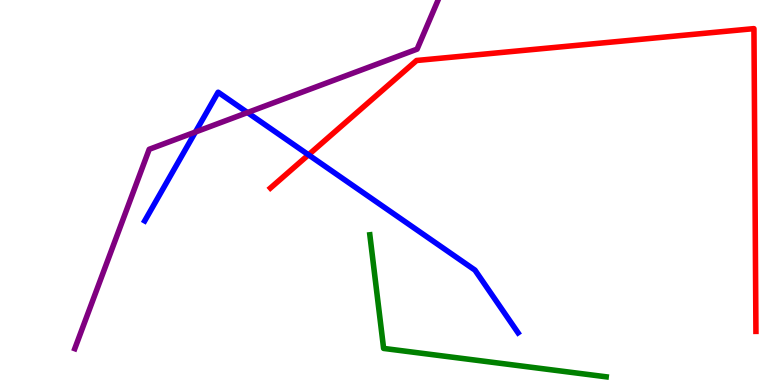[{'lines': ['blue', 'red'], 'intersections': [{'x': 3.98, 'y': 5.98}]}, {'lines': ['green', 'red'], 'intersections': []}, {'lines': ['purple', 'red'], 'intersections': []}, {'lines': ['blue', 'green'], 'intersections': []}, {'lines': ['blue', 'purple'], 'intersections': [{'x': 2.52, 'y': 6.57}, {'x': 3.19, 'y': 7.08}]}, {'lines': ['green', 'purple'], 'intersections': []}]